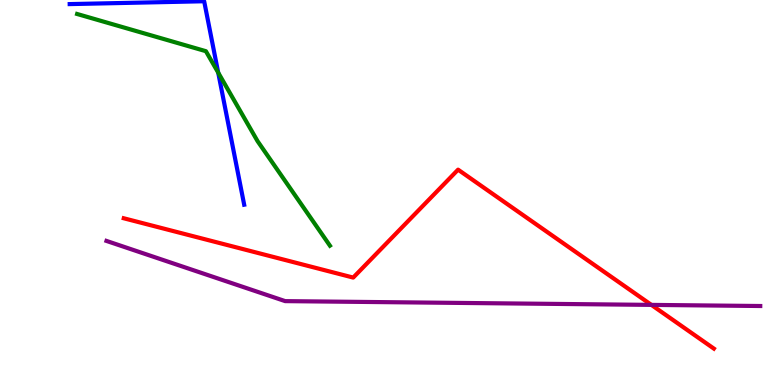[{'lines': ['blue', 'red'], 'intersections': []}, {'lines': ['green', 'red'], 'intersections': []}, {'lines': ['purple', 'red'], 'intersections': [{'x': 8.41, 'y': 2.08}]}, {'lines': ['blue', 'green'], 'intersections': [{'x': 2.82, 'y': 8.11}]}, {'lines': ['blue', 'purple'], 'intersections': []}, {'lines': ['green', 'purple'], 'intersections': []}]